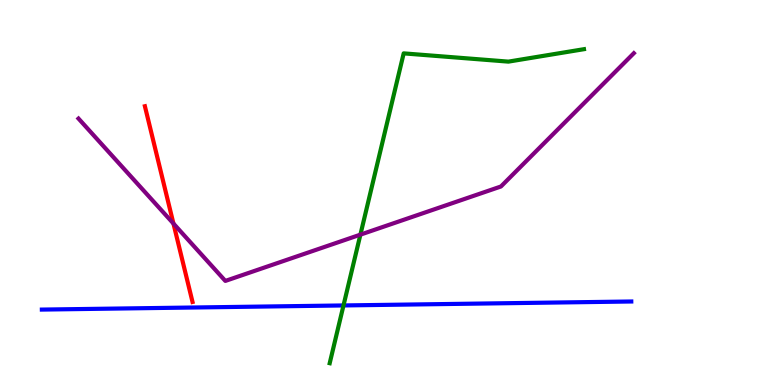[{'lines': ['blue', 'red'], 'intersections': []}, {'lines': ['green', 'red'], 'intersections': []}, {'lines': ['purple', 'red'], 'intersections': [{'x': 2.24, 'y': 4.19}]}, {'lines': ['blue', 'green'], 'intersections': [{'x': 4.43, 'y': 2.07}]}, {'lines': ['blue', 'purple'], 'intersections': []}, {'lines': ['green', 'purple'], 'intersections': [{'x': 4.65, 'y': 3.91}]}]